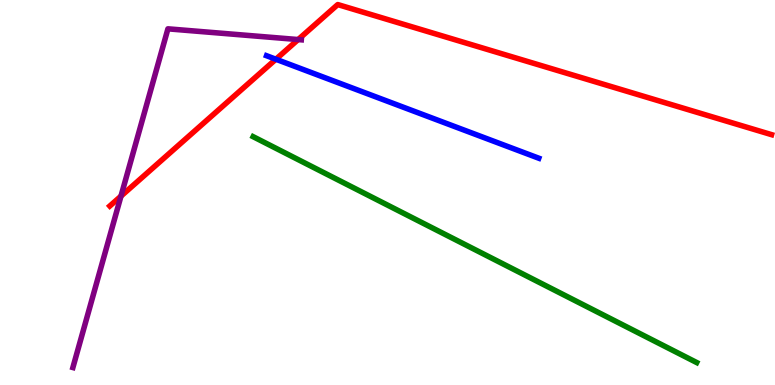[{'lines': ['blue', 'red'], 'intersections': [{'x': 3.56, 'y': 8.46}]}, {'lines': ['green', 'red'], 'intersections': []}, {'lines': ['purple', 'red'], 'intersections': [{'x': 1.56, 'y': 4.91}, {'x': 3.85, 'y': 8.97}]}, {'lines': ['blue', 'green'], 'intersections': []}, {'lines': ['blue', 'purple'], 'intersections': []}, {'lines': ['green', 'purple'], 'intersections': []}]